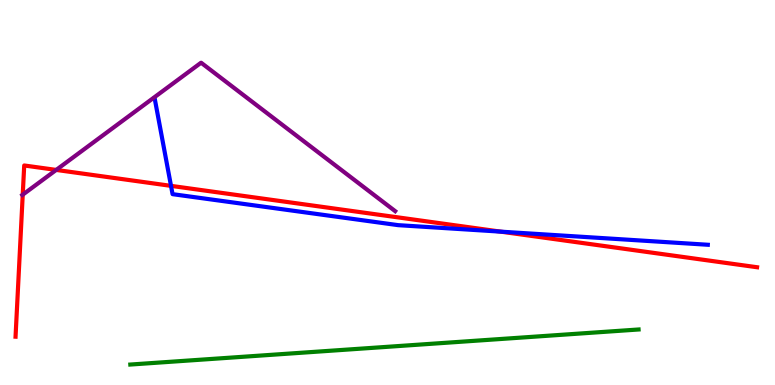[{'lines': ['blue', 'red'], 'intersections': [{'x': 2.21, 'y': 5.17}, {'x': 6.46, 'y': 3.98}]}, {'lines': ['green', 'red'], 'intersections': []}, {'lines': ['purple', 'red'], 'intersections': [{'x': 0.293, 'y': 4.94}, {'x': 0.725, 'y': 5.59}]}, {'lines': ['blue', 'green'], 'intersections': []}, {'lines': ['blue', 'purple'], 'intersections': []}, {'lines': ['green', 'purple'], 'intersections': []}]